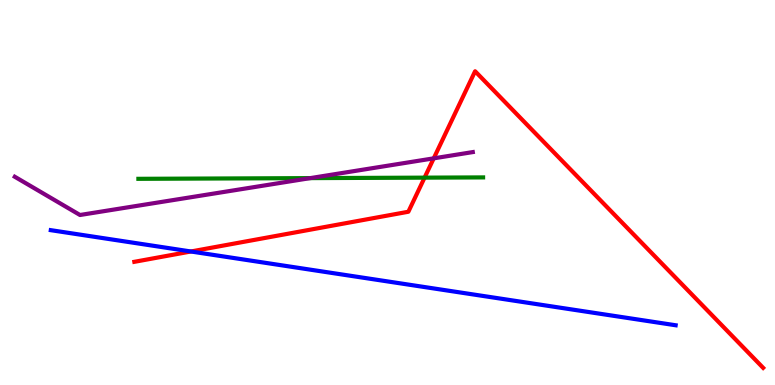[{'lines': ['blue', 'red'], 'intersections': [{'x': 2.46, 'y': 3.47}]}, {'lines': ['green', 'red'], 'intersections': [{'x': 5.48, 'y': 5.39}]}, {'lines': ['purple', 'red'], 'intersections': [{'x': 5.6, 'y': 5.89}]}, {'lines': ['blue', 'green'], 'intersections': []}, {'lines': ['blue', 'purple'], 'intersections': []}, {'lines': ['green', 'purple'], 'intersections': [{'x': 4.0, 'y': 5.37}]}]